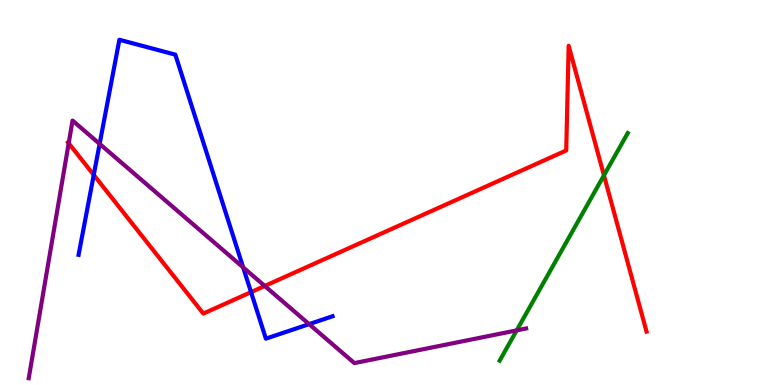[{'lines': ['blue', 'red'], 'intersections': [{'x': 1.21, 'y': 5.46}, {'x': 3.24, 'y': 2.41}]}, {'lines': ['green', 'red'], 'intersections': [{'x': 7.79, 'y': 5.45}]}, {'lines': ['purple', 'red'], 'intersections': [{'x': 0.886, 'y': 6.28}, {'x': 3.42, 'y': 2.57}]}, {'lines': ['blue', 'green'], 'intersections': []}, {'lines': ['blue', 'purple'], 'intersections': [{'x': 1.29, 'y': 6.26}, {'x': 3.14, 'y': 3.06}, {'x': 3.99, 'y': 1.58}]}, {'lines': ['green', 'purple'], 'intersections': [{'x': 6.67, 'y': 1.42}]}]